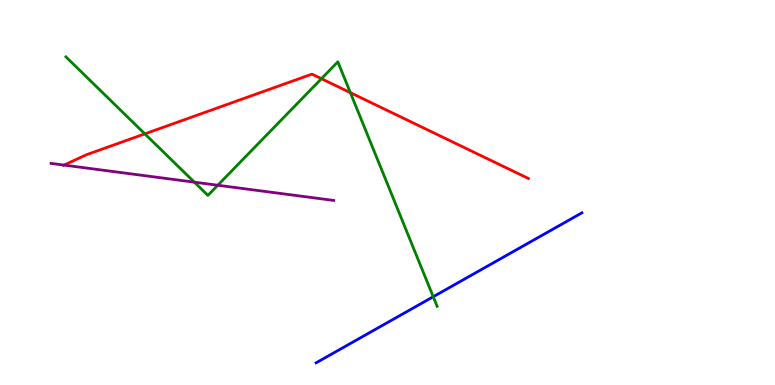[{'lines': ['blue', 'red'], 'intersections': []}, {'lines': ['green', 'red'], 'intersections': [{'x': 1.87, 'y': 6.52}, {'x': 4.15, 'y': 7.96}, {'x': 4.52, 'y': 7.59}]}, {'lines': ['purple', 'red'], 'intersections': [{'x': 0.826, 'y': 5.71}]}, {'lines': ['blue', 'green'], 'intersections': [{'x': 5.59, 'y': 2.29}]}, {'lines': ['blue', 'purple'], 'intersections': []}, {'lines': ['green', 'purple'], 'intersections': [{'x': 2.51, 'y': 5.27}, {'x': 2.81, 'y': 5.19}]}]